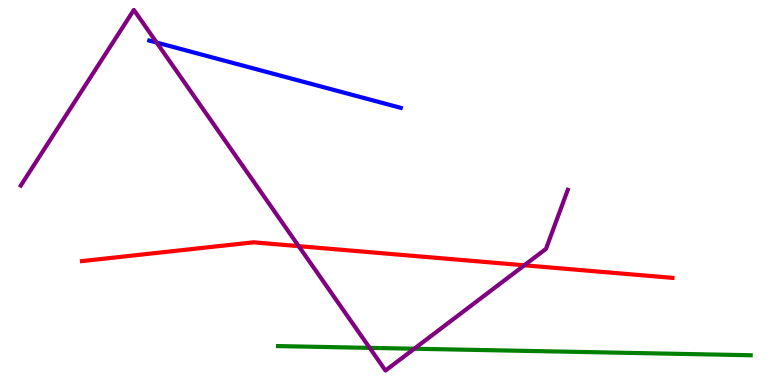[{'lines': ['blue', 'red'], 'intersections': []}, {'lines': ['green', 'red'], 'intersections': []}, {'lines': ['purple', 'red'], 'intersections': [{'x': 3.85, 'y': 3.61}, {'x': 6.77, 'y': 3.11}]}, {'lines': ['blue', 'green'], 'intersections': []}, {'lines': ['blue', 'purple'], 'intersections': [{'x': 2.02, 'y': 8.9}]}, {'lines': ['green', 'purple'], 'intersections': [{'x': 4.77, 'y': 0.965}, {'x': 5.35, 'y': 0.942}]}]